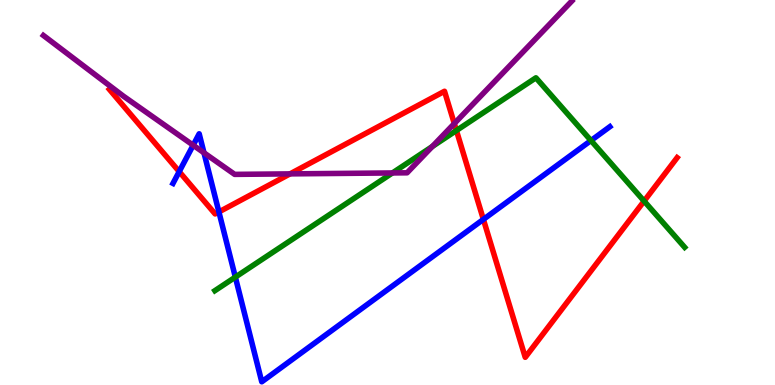[{'lines': ['blue', 'red'], 'intersections': [{'x': 2.31, 'y': 5.54}, {'x': 2.82, 'y': 4.5}, {'x': 6.24, 'y': 4.3}]}, {'lines': ['green', 'red'], 'intersections': [{'x': 5.89, 'y': 6.61}, {'x': 8.31, 'y': 4.78}]}, {'lines': ['purple', 'red'], 'intersections': [{'x': 3.74, 'y': 5.48}, {'x': 5.86, 'y': 6.79}]}, {'lines': ['blue', 'green'], 'intersections': [{'x': 3.04, 'y': 2.8}, {'x': 7.63, 'y': 6.35}]}, {'lines': ['blue', 'purple'], 'intersections': [{'x': 2.49, 'y': 6.23}, {'x': 2.63, 'y': 6.03}]}, {'lines': ['green', 'purple'], 'intersections': [{'x': 5.06, 'y': 5.51}, {'x': 5.58, 'y': 6.19}]}]